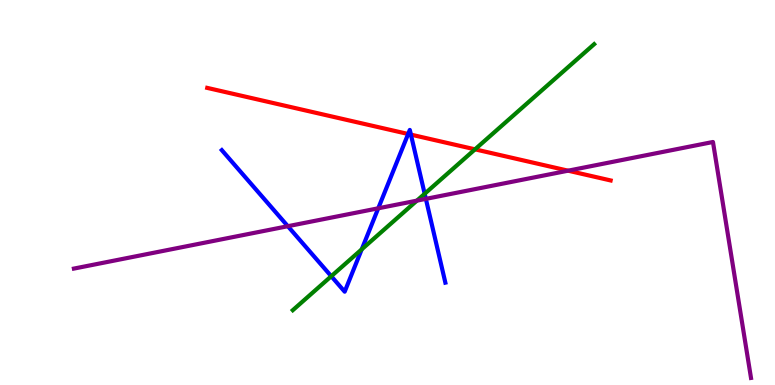[{'lines': ['blue', 'red'], 'intersections': [{'x': 5.27, 'y': 6.52}, {'x': 5.3, 'y': 6.5}]}, {'lines': ['green', 'red'], 'intersections': [{'x': 6.13, 'y': 6.12}]}, {'lines': ['purple', 'red'], 'intersections': [{'x': 7.33, 'y': 5.57}]}, {'lines': ['blue', 'green'], 'intersections': [{'x': 4.27, 'y': 2.83}, {'x': 4.67, 'y': 3.52}, {'x': 5.48, 'y': 4.97}]}, {'lines': ['blue', 'purple'], 'intersections': [{'x': 3.71, 'y': 4.12}, {'x': 4.88, 'y': 4.59}, {'x': 5.49, 'y': 4.83}]}, {'lines': ['green', 'purple'], 'intersections': [{'x': 5.38, 'y': 4.79}]}]